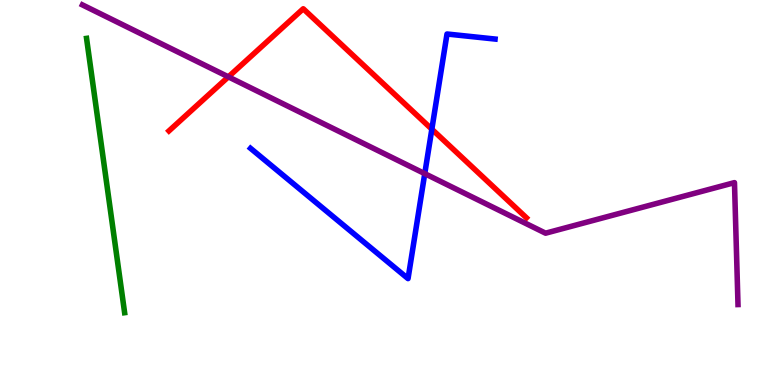[{'lines': ['blue', 'red'], 'intersections': [{'x': 5.57, 'y': 6.64}]}, {'lines': ['green', 'red'], 'intersections': []}, {'lines': ['purple', 'red'], 'intersections': [{'x': 2.95, 'y': 8.0}]}, {'lines': ['blue', 'green'], 'intersections': []}, {'lines': ['blue', 'purple'], 'intersections': [{'x': 5.48, 'y': 5.49}]}, {'lines': ['green', 'purple'], 'intersections': []}]